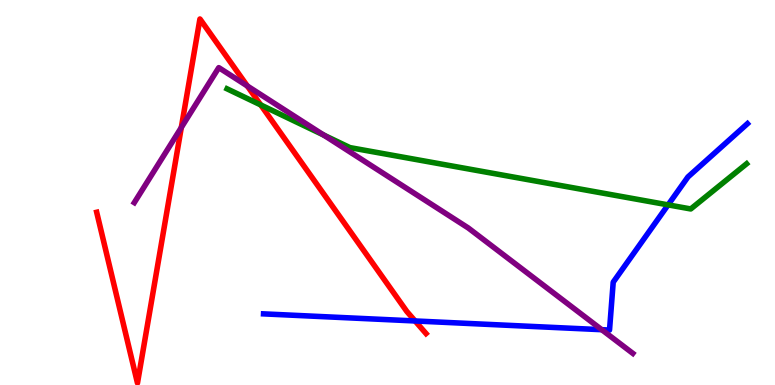[{'lines': ['blue', 'red'], 'intersections': [{'x': 5.36, 'y': 1.66}]}, {'lines': ['green', 'red'], 'intersections': [{'x': 3.36, 'y': 7.27}]}, {'lines': ['purple', 'red'], 'intersections': [{'x': 2.34, 'y': 6.69}, {'x': 3.19, 'y': 7.77}]}, {'lines': ['blue', 'green'], 'intersections': [{'x': 8.62, 'y': 4.68}]}, {'lines': ['blue', 'purple'], 'intersections': [{'x': 7.76, 'y': 1.44}]}, {'lines': ['green', 'purple'], 'intersections': [{'x': 4.18, 'y': 6.49}]}]